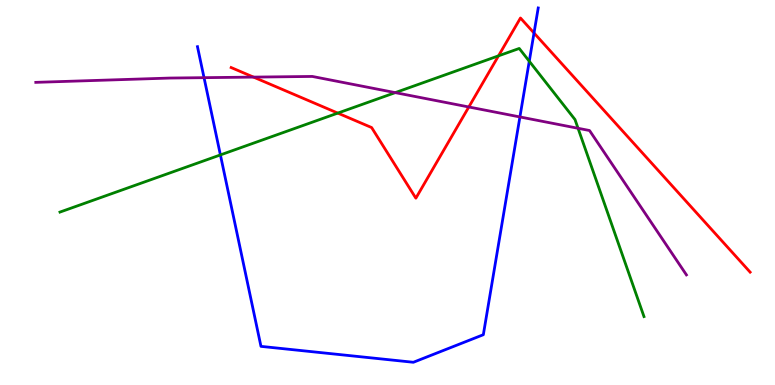[{'lines': ['blue', 'red'], 'intersections': [{'x': 6.89, 'y': 9.14}]}, {'lines': ['green', 'red'], 'intersections': [{'x': 4.36, 'y': 7.06}, {'x': 6.43, 'y': 8.55}]}, {'lines': ['purple', 'red'], 'intersections': [{'x': 3.27, 'y': 8.0}, {'x': 6.05, 'y': 7.22}]}, {'lines': ['blue', 'green'], 'intersections': [{'x': 2.84, 'y': 5.98}, {'x': 6.83, 'y': 8.41}]}, {'lines': ['blue', 'purple'], 'intersections': [{'x': 2.63, 'y': 7.98}, {'x': 6.71, 'y': 6.96}]}, {'lines': ['green', 'purple'], 'intersections': [{'x': 5.1, 'y': 7.59}, {'x': 7.46, 'y': 6.67}]}]